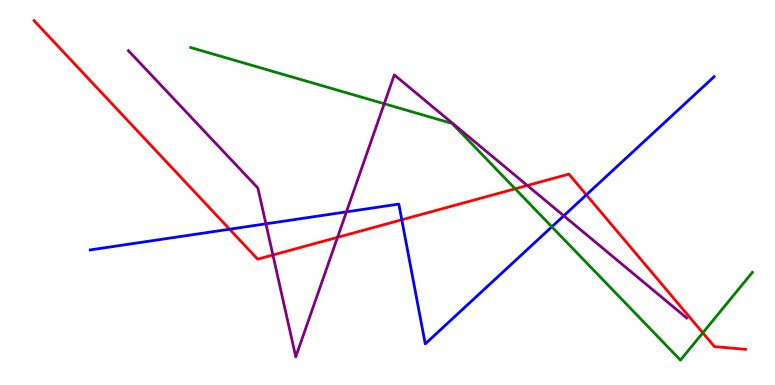[{'lines': ['blue', 'red'], 'intersections': [{'x': 2.96, 'y': 4.05}, {'x': 5.18, 'y': 4.29}, {'x': 7.57, 'y': 4.94}]}, {'lines': ['green', 'red'], 'intersections': [{'x': 6.65, 'y': 5.1}, {'x': 9.07, 'y': 1.36}]}, {'lines': ['purple', 'red'], 'intersections': [{'x': 3.52, 'y': 3.38}, {'x': 4.36, 'y': 3.83}, {'x': 6.8, 'y': 5.18}]}, {'lines': ['blue', 'green'], 'intersections': [{'x': 7.12, 'y': 4.11}]}, {'lines': ['blue', 'purple'], 'intersections': [{'x': 3.43, 'y': 4.19}, {'x': 4.47, 'y': 4.5}, {'x': 7.27, 'y': 4.4}]}, {'lines': ['green', 'purple'], 'intersections': [{'x': 4.96, 'y': 7.31}]}]